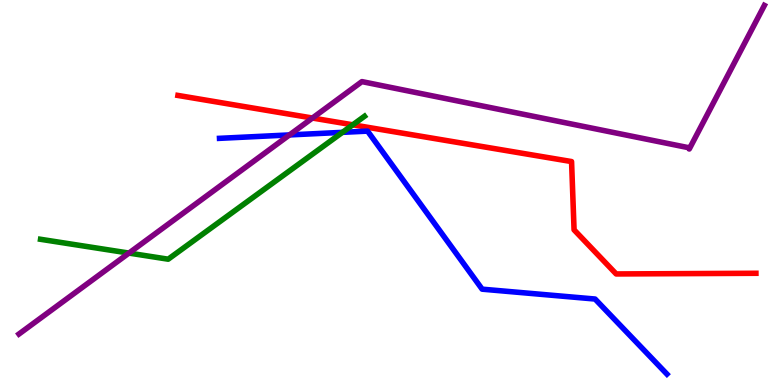[{'lines': ['blue', 'red'], 'intersections': []}, {'lines': ['green', 'red'], 'intersections': [{'x': 4.55, 'y': 6.76}]}, {'lines': ['purple', 'red'], 'intersections': [{'x': 4.03, 'y': 6.93}]}, {'lines': ['blue', 'green'], 'intersections': [{'x': 4.42, 'y': 6.56}]}, {'lines': ['blue', 'purple'], 'intersections': [{'x': 3.74, 'y': 6.5}]}, {'lines': ['green', 'purple'], 'intersections': [{'x': 1.66, 'y': 3.43}]}]